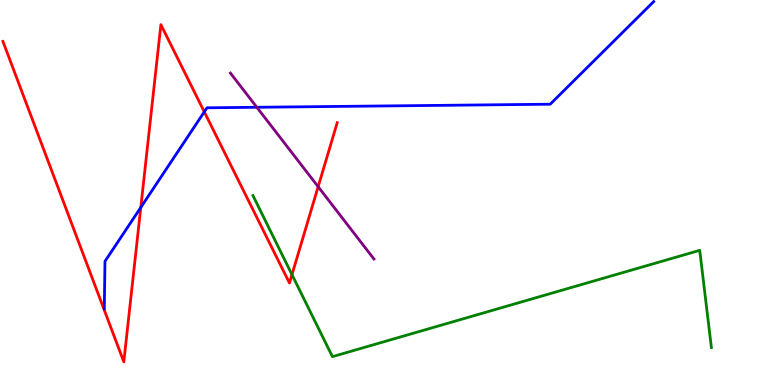[{'lines': ['blue', 'red'], 'intersections': [{'x': 1.82, 'y': 4.61}, {'x': 2.64, 'y': 7.09}]}, {'lines': ['green', 'red'], 'intersections': [{'x': 3.77, 'y': 2.87}]}, {'lines': ['purple', 'red'], 'intersections': [{'x': 4.11, 'y': 5.15}]}, {'lines': ['blue', 'green'], 'intersections': []}, {'lines': ['blue', 'purple'], 'intersections': [{'x': 3.31, 'y': 7.21}]}, {'lines': ['green', 'purple'], 'intersections': []}]